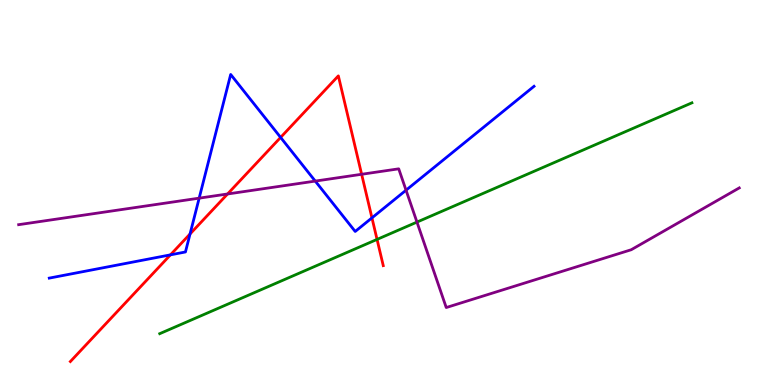[{'lines': ['blue', 'red'], 'intersections': [{'x': 2.2, 'y': 3.38}, {'x': 2.45, 'y': 3.92}, {'x': 3.62, 'y': 6.43}, {'x': 4.8, 'y': 4.34}]}, {'lines': ['green', 'red'], 'intersections': [{'x': 4.87, 'y': 3.78}]}, {'lines': ['purple', 'red'], 'intersections': [{'x': 2.94, 'y': 4.96}, {'x': 4.67, 'y': 5.47}]}, {'lines': ['blue', 'green'], 'intersections': []}, {'lines': ['blue', 'purple'], 'intersections': [{'x': 2.57, 'y': 4.85}, {'x': 4.07, 'y': 5.3}, {'x': 5.24, 'y': 5.06}]}, {'lines': ['green', 'purple'], 'intersections': [{'x': 5.38, 'y': 4.23}]}]